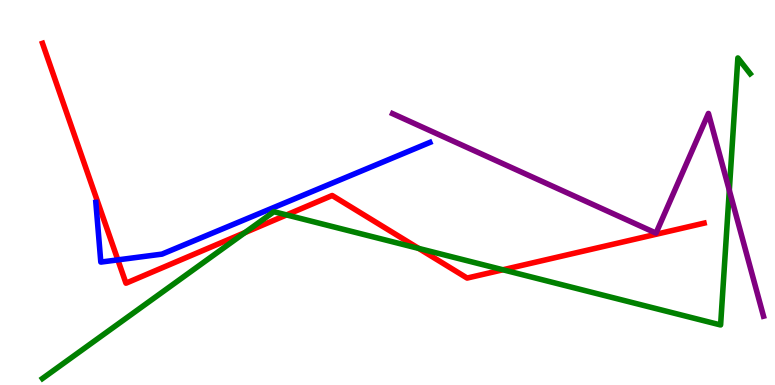[{'lines': ['blue', 'red'], 'intersections': [{'x': 1.52, 'y': 3.25}]}, {'lines': ['green', 'red'], 'intersections': [{'x': 3.16, 'y': 3.96}, {'x': 3.7, 'y': 4.42}, {'x': 5.4, 'y': 3.55}, {'x': 6.49, 'y': 2.99}]}, {'lines': ['purple', 'red'], 'intersections': []}, {'lines': ['blue', 'green'], 'intersections': []}, {'lines': ['blue', 'purple'], 'intersections': []}, {'lines': ['green', 'purple'], 'intersections': [{'x': 9.41, 'y': 5.06}]}]